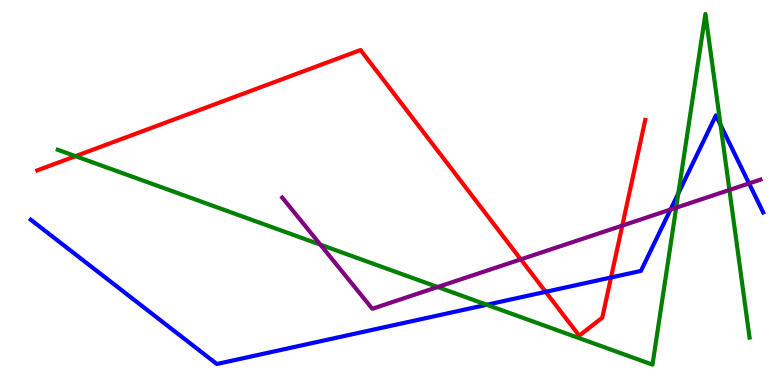[{'lines': ['blue', 'red'], 'intersections': [{'x': 7.04, 'y': 2.42}, {'x': 7.88, 'y': 2.79}]}, {'lines': ['green', 'red'], 'intersections': [{'x': 0.974, 'y': 5.94}]}, {'lines': ['purple', 'red'], 'intersections': [{'x': 6.72, 'y': 3.26}, {'x': 8.03, 'y': 4.14}]}, {'lines': ['blue', 'green'], 'intersections': [{'x': 6.28, 'y': 2.08}, {'x': 8.75, 'y': 4.98}, {'x': 9.3, 'y': 6.76}]}, {'lines': ['blue', 'purple'], 'intersections': [{'x': 8.65, 'y': 4.56}, {'x': 9.67, 'y': 5.24}]}, {'lines': ['green', 'purple'], 'intersections': [{'x': 4.13, 'y': 3.65}, {'x': 5.65, 'y': 2.54}, {'x': 8.72, 'y': 4.61}, {'x': 9.41, 'y': 5.07}]}]